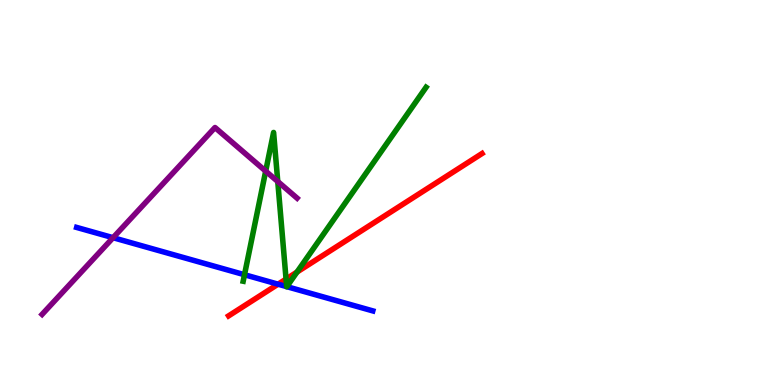[{'lines': ['blue', 'red'], 'intersections': [{'x': 3.59, 'y': 2.62}]}, {'lines': ['green', 'red'], 'intersections': [{'x': 3.69, 'y': 2.75}, {'x': 3.83, 'y': 2.93}]}, {'lines': ['purple', 'red'], 'intersections': []}, {'lines': ['blue', 'green'], 'intersections': [{'x': 3.15, 'y': 2.86}, {'x': 3.7, 'y': 2.56}, {'x': 3.7, 'y': 2.55}]}, {'lines': ['blue', 'purple'], 'intersections': [{'x': 1.46, 'y': 3.83}]}, {'lines': ['green', 'purple'], 'intersections': [{'x': 3.43, 'y': 5.56}, {'x': 3.58, 'y': 5.29}]}]